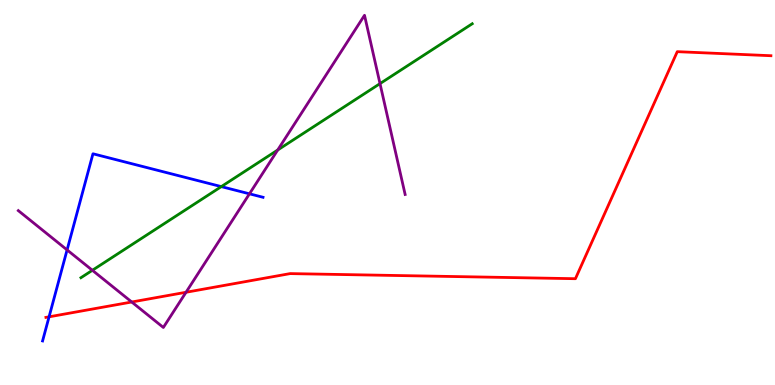[{'lines': ['blue', 'red'], 'intersections': [{'x': 0.633, 'y': 1.77}]}, {'lines': ['green', 'red'], 'intersections': []}, {'lines': ['purple', 'red'], 'intersections': [{'x': 1.7, 'y': 2.16}, {'x': 2.4, 'y': 2.41}]}, {'lines': ['blue', 'green'], 'intersections': [{'x': 2.86, 'y': 5.15}]}, {'lines': ['blue', 'purple'], 'intersections': [{'x': 0.866, 'y': 3.51}, {'x': 3.22, 'y': 4.97}]}, {'lines': ['green', 'purple'], 'intersections': [{'x': 1.19, 'y': 2.98}, {'x': 3.58, 'y': 6.1}, {'x': 4.9, 'y': 7.83}]}]